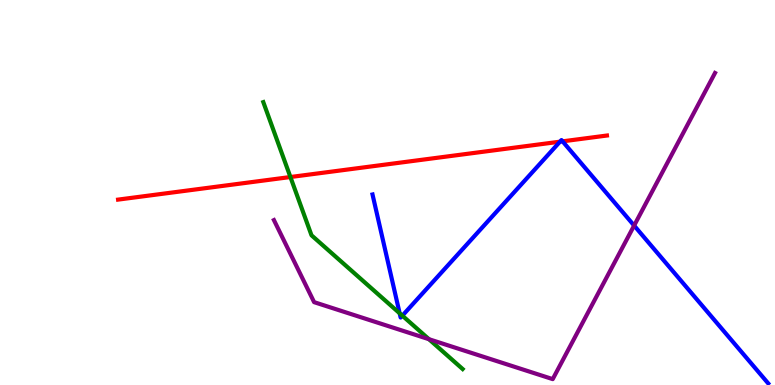[{'lines': ['blue', 'red'], 'intersections': [{'x': 7.23, 'y': 6.32}, {'x': 7.26, 'y': 6.33}]}, {'lines': ['green', 'red'], 'intersections': [{'x': 3.75, 'y': 5.4}]}, {'lines': ['purple', 'red'], 'intersections': []}, {'lines': ['blue', 'green'], 'intersections': [{'x': 5.16, 'y': 1.86}, {'x': 5.19, 'y': 1.8}]}, {'lines': ['blue', 'purple'], 'intersections': [{'x': 8.18, 'y': 4.14}]}, {'lines': ['green', 'purple'], 'intersections': [{'x': 5.53, 'y': 1.19}]}]